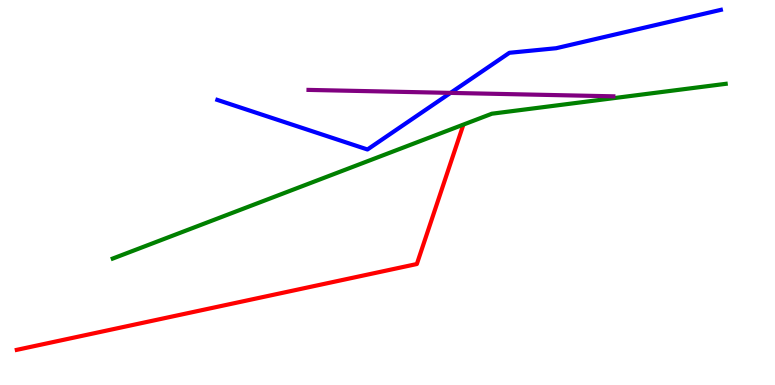[{'lines': ['blue', 'red'], 'intersections': []}, {'lines': ['green', 'red'], 'intersections': []}, {'lines': ['purple', 'red'], 'intersections': []}, {'lines': ['blue', 'green'], 'intersections': []}, {'lines': ['blue', 'purple'], 'intersections': [{'x': 5.81, 'y': 7.59}]}, {'lines': ['green', 'purple'], 'intersections': []}]